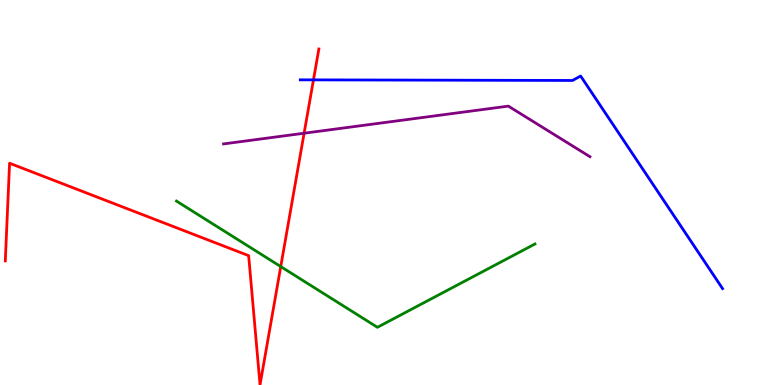[{'lines': ['blue', 'red'], 'intersections': [{'x': 4.04, 'y': 7.93}]}, {'lines': ['green', 'red'], 'intersections': [{'x': 3.62, 'y': 3.08}]}, {'lines': ['purple', 'red'], 'intersections': [{'x': 3.92, 'y': 6.54}]}, {'lines': ['blue', 'green'], 'intersections': []}, {'lines': ['blue', 'purple'], 'intersections': []}, {'lines': ['green', 'purple'], 'intersections': []}]